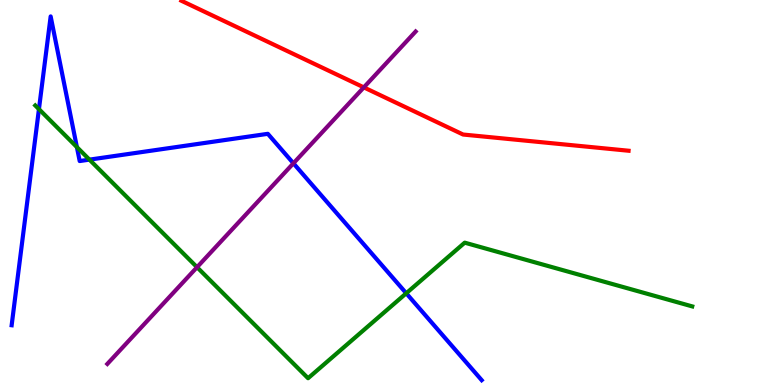[{'lines': ['blue', 'red'], 'intersections': []}, {'lines': ['green', 'red'], 'intersections': []}, {'lines': ['purple', 'red'], 'intersections': [{'x': 4.69, 'y': 7.73}]}, {'lines': ['blue', 'green'], 'intersections': [{'x': 0.503, 'y': 7.16}, {'x': 0.992, 'y': 6.18}, {'x': 1.15, 'y': 5.85}, {'x': 5.24, 'y': 2.38}]}, {'lines': ['blue', 'purple'], 'intersections': [{'x': 3.79, 'y': 5.76}]}, {'lines': ['green', 'purple'], 'intersections': [{'x': 2.54, 'y': 3.06}]}]